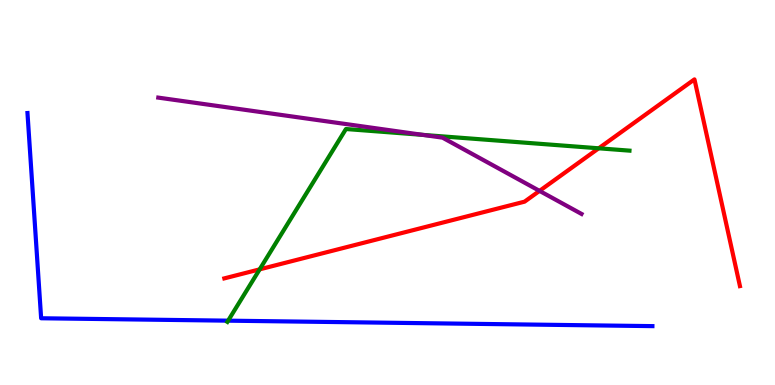[{'lines': ['blue', 'red'], 'intersections': []}, {'lines': ['green', 'red'], 'intersections': [{'x': 3.35, 'y': 3.0}, {'x': 7.73, 'y': 6.15}]}, {'lines': ['purple', 'red'], 'intersections': [{'x': 6.96, 'y': 5.04}]}, {'lines': ['blue', 'green'], 'intersections': [{'x': 2.94, 'y': 1.67}]}, {'lines': ['blue', 'purple'], 'intersections': []}, {'lines': ['green', 'purple'], 'intersections': [{'x': 5.45, 'y': 6.5}]}]